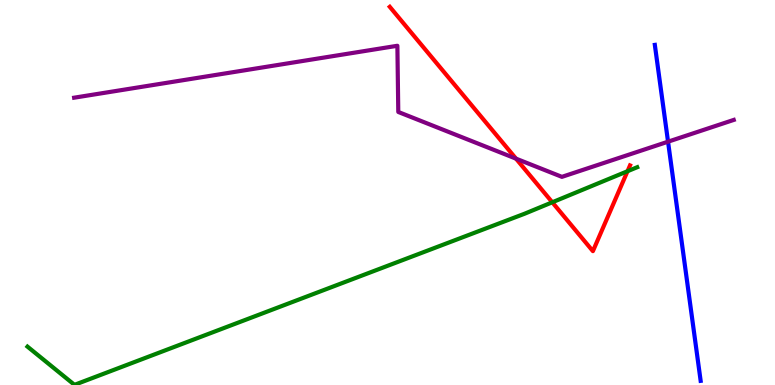[{'lines': ['blue', 'red'], 'intersections': []}, {'lines': ['green', 'red'], 'intersections': [{'x': 7.13, 'y': 4.75}, {'x': 8.1, 'y': 5.55}]}, {'lines': ['purple', 'red'], 'intersections': [{'x': 6.66, 'y': 5.88}]}, {'lines': ['blue', 'green'], 'intersections': []}, {'lines': ['blue', 'purple'], 'intersections': [{'x': 8.62, 'y': 6.32}]}, {'lines': ['green', 'purple'], 'intersections': []}]